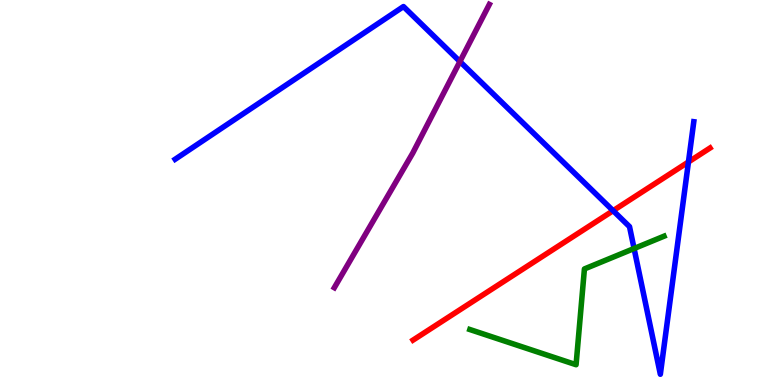[{'lines': ['blue', 'red'], 'intersections': [{'x': 7.91, 'y': 4.53}, {'x': 8.88, 'y': 5.79}]}, {'lines': ['green', 'red'], 'intersections': []}, {'lines': ['purple', 'red'], 'intersections': []}, {'lines': ['blue', 'green'], 'intersections': [{'x': 8.18, 'y': 3.54}]}, {'lines': ['blue', 'purple'], 'intersections': [{'x': 5.93, 'y': 8.4}]}, {'lines': ['green', 'purple'], 'intersections': []}]